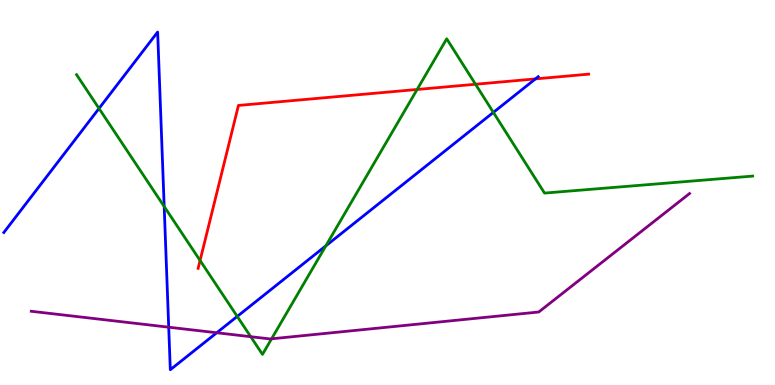[{'lines': ['blue', 'red'], 'intersections': [{'x': 6.91, 'y': 7.95}]}, {'lines': ['green', 'red'], 'intersections': [{'x': 2.58, 'y': 3.23}, {'x': 5.38, 'y': 7.68}, {'x': 6.14, 'y': 7.81}]}, {'lines': ['purple', 'red'], 'intersections': []}, {'lines': ['blue', 'green'], 'intersections': [{'x': 1.28, 'y': 7.18}, {'x': 2.12, 'y': 4.64}, {'x': 3.06, 'y': 1.78}, {'x': 4.2, 'y': 3.61}, {'x': 6.37, 'y': 7.08}]}, {'lines': ['blue', 'purple'], 'intersections': [{'x': 2.18, 'y': 1.5}, {'x': 2.8, 'y': 1.36}]}, {'lines': ['green', 'purple'], 'intersections': [{'x': 3.24, 'y': 1.25}, {'x': 3.5, 'y': 1.2}]}]